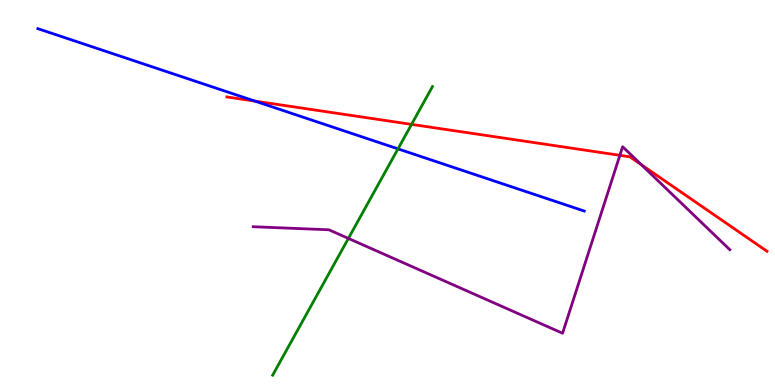[{'lines': ['blue', 'red'], 'intersections': [{'x': 3.29, 'y': 7.37}]}, {'lines': ['green', 'red'], 'intersections': [{'x': 5.31, 'y': 6.77}]}, {'lines': ['purple', 'red'], 'intersections': [{'x': 8.0, 'y': 5.97}, {'x': 8.27, 'y': 5.72}]}, {'lines': ['blue', 'green'], 'intersections': [{'x': 5.14, 'y': 6.13}]}, {'lines': ['blue', 'purple'], 'intersections': []}, {'lines': ['green', 'purple'], 'intersections': [{'x': 4.5, 'y': 3.81}]}]